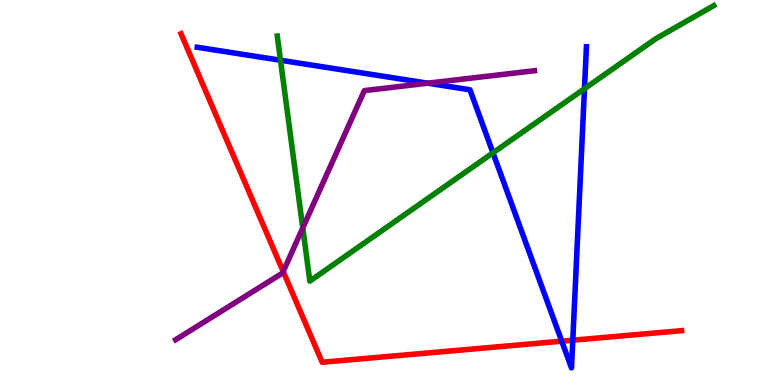[{'lines': ['blue', 'red'], 'intersections': [{'x': 7.25, 'y': 1.14}, {'x': 7.39, 'y': 1.16}]}, {'lines': ['green', 'red'], 'intersections': []}, {'lines': ['purple', 'red'], 'intersections': [{'x': 3.65, 'y': 2.95}]}, {'lines': ['blue', 'green'], 'intersections': [{'x': 3.62, 'y': 8.44}, {'x': 6.36, 'y': 6.03}, {'x': 7.54, 'y': 7.7}]}, {'lines': ['blue', 'purple'], 'intersections': [{'x': 5.52, 'y': 7.84}]}, {'lines': ['green', 'purple'], 'intersections': [{'x': 3.91, 'y': 4.08}]}]